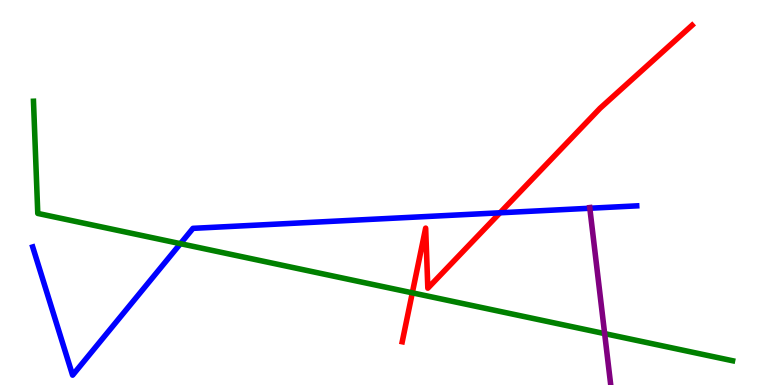[{'lines': ['blue', 'red'], 'intersections': [{'x': 6.45, 'y': 4.47}]}, {'lines': ['green', 'red'], 'intersections': [{'x': 5.32, 'y': 2.39}]}, {'lines': ['purple', 'red'], 'intersections': []}, {'lines': ['blue', 'green'], 'intersections': [{'x': 2.33, 'y': 3.67}]}, {'lines': ['blue', 'purple'], 'intersections': [{'x': 7.61, 'y': 4.59}]}, {'lines': ['green', 'purple'], 'intersections': [{'x': 7.8, 'y': 1.33}]}]